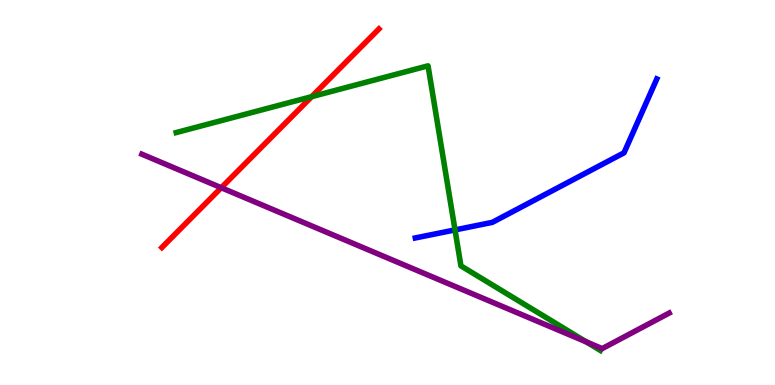[{'lines': ['blue', 'red'], 'intersections': []}, {'lines': ['green', 'red'], 'intersections': [{'x': 4.02, 'y': 7.49}]}, {'lines': ['purple', 'red'], 'intersections': [{'x': 2.85, 'y': 5.12}]}, {'lines': ['blue', 'green'], 'intersections': [{'x': 5.87, 'y': 4.03}]}, {'lines': ['blue', 'purple'], 'intersections': []}, {'lines': ['green', 'purple'], 'intersections': [{'x': 7.57, 'y': 1.12}]}]